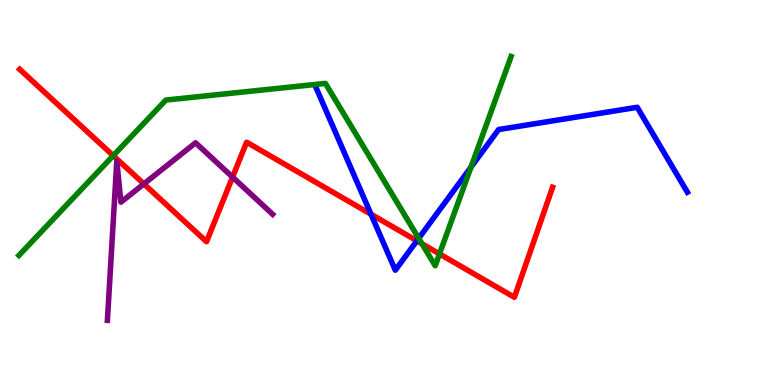[{'lines': ['blue', 'red'], 'intersections': [{'x': 4.79, 'y': 4.44}, {'x': 5.38, 'y': 3.75}]}, {'lines': ['green', 'red'], 'intersections': [{'x': 1.46, 'y': 5.96}, {'x': 5.44, 'y': 3.67}, {'x': 5.67, 'y': 3.4}]}, {'lines': ['purple', 'red'], 'intersections': [{'x': 1.86, 'y': 5.22}, {'x': 3.0, 'y': 5.4}]}, {'lines': ['blue', 'green'], 'intersections': [{'x': 5.4, 'y': 3.81}, {'x': 6.08, 'y': 5.66}]}, {'lines': ['blue', 'purple'], 'intersections': []}, {'lines': ['green', 'purple'], 'intersections': []}]